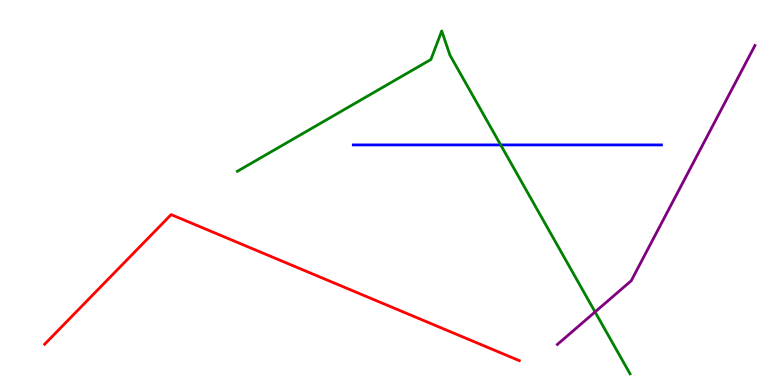[{'lines': ['blue', 'red'], 'intersections': []}, {'lines': ['green', 'red'], 'intersections': []}, {'lines': ['purple', 'red'], 'intersections': []}, {'lines': ['blue', 'green'], 'intersections': [{'x': 6.46, 'y': 6.24}]}, {'lines': ['blue', 'purple'], 'intersections': []}, {'lines': ['green', 'purple'], 'intersections': [{'x': 7.68, 'y': 1.9}]}]